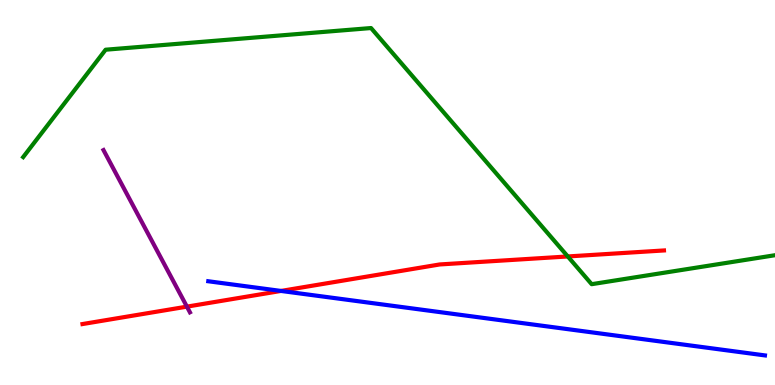[{'lines': ['blue', 'red'], 'intersections': [{'x': 3.63, 'y': 2.44}]}, {'lines': ['green', 'red'], 'intersections': [{'x': 7.33, 'y': 3.34}]}, {'lines': ['purple', 'red'], 'intersections': [{'x': 2.41, 'y': 2.04}]}, {'lines': ['blue', 'green'], 'intersections': []}, {'lines': ['blue', 'purple'], 'intersections': []}, {'lines': ['green', 'purple'], 'intersections': []}]